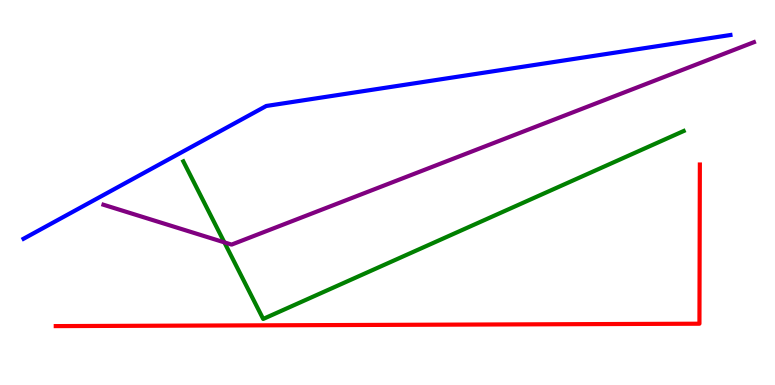[{'lines': ['blue', 'red'], 'intersections': []}, {'lines': ['green', 'red'], 'intersections': []}, {'lines': ['purple', 'red'], 'intersections': []}, {'lines': ['blue', 'green'], 'intersections': []}, {'lines': ['blue', 'purple'], 'intersections': []}, {'lines': ['green', 'purple'], 'intersections': [{'x': 2.9, 'y': 3.7}]}]